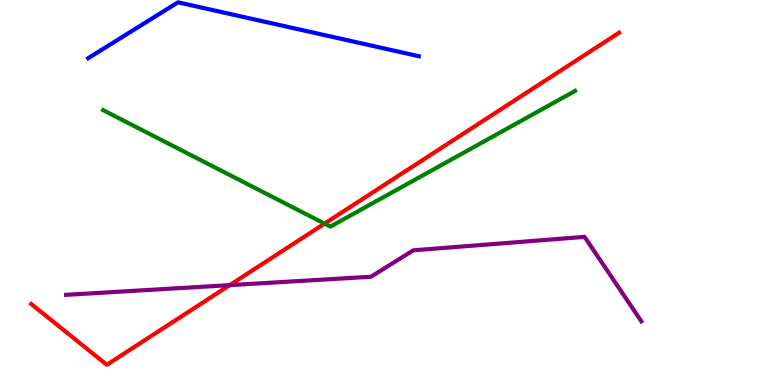[{'lines': ['blue', 'red'], 'intersections': []}, {'lines': ['green', 'red'], 'intersections': [{'x': 4.19, 'y': 4.19}]}, {'lines': ['purple', 'red'], 'intersections': [{'x': 2.96, 'y': 2.59}]}, {'lines': ['blue', 'green'], 'intersections': []}, {'lines': ['blue', 'purple'], 'intersections': []}, {'lines': ['green', 'purple'], 'intersections': []}]